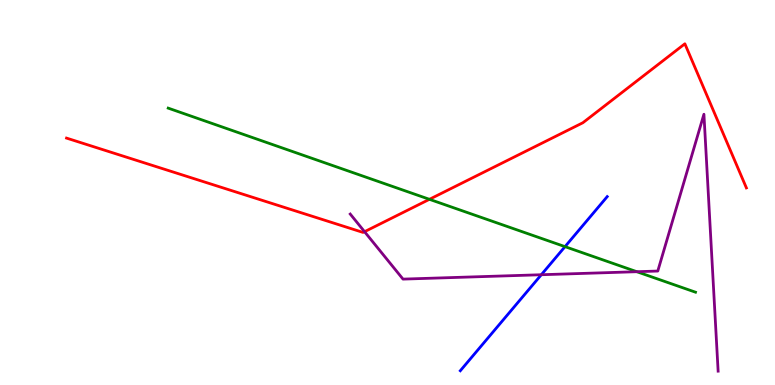[{'lines': ['blue', 'red'], 'intersections': []}, {'lines': ['green', 'red'], 'intersections': [{'x': 5.54, 'y': 4.82}]}, {'lines': ['purple', 'red'], 'intersections': [{'x': 4.7, 'y': 3.98}]}, {'lines': ['blue', 'green'], 'intersections': [{'x': 7.29, 'y': 3.59}]}, {'lines': ['blue', 'purple'], 'intersections': [{'x': 6.98, 'y': 2.86}]}, {'lines': ['green', 'purple'], 'intersections': [{'x': 8.22, 'y': 2.94}]}]